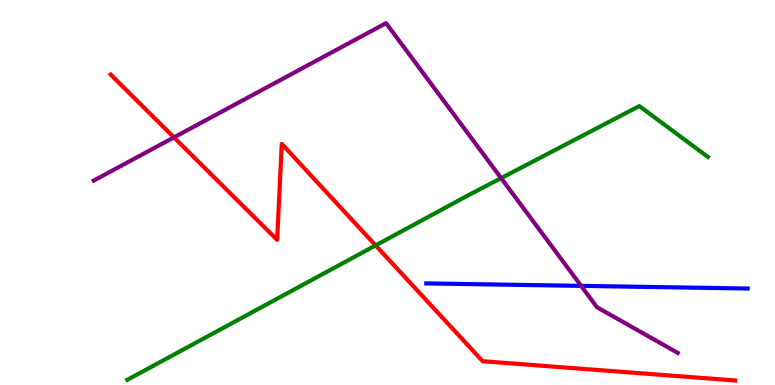[{'lines': ['blue', 'red'], 'intersections': []}, {'lines': ['green', 'red'], 'intersections': [{'x': 4.85, 'y': 3.63}]}, {'lines': ['purple', 'red'], 'intersections': [{'x': 2.24, 'y': 6.43}]}, {'lines': ['blue', 'green'], 'intersections': []}, {'lines': ['blue', 'purple'], 'intersections': [{'x': 7.5, 'y': 2.57}]}, {'lines': ['green', 'purple'], 'intersections': [{'x': 6.47, 'y': 5.37}]}]